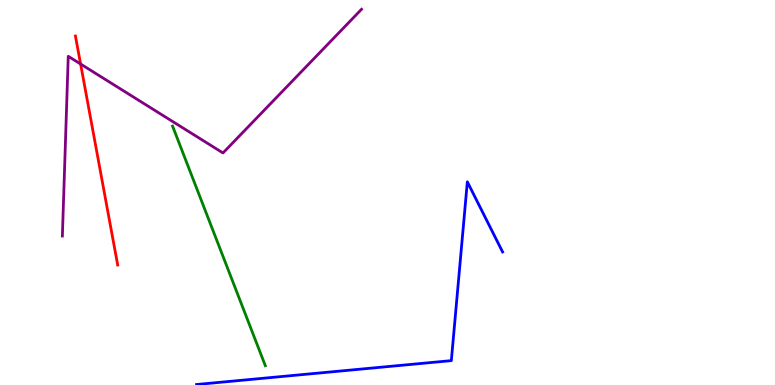[{'lines': ['blue', 'red'], 'intersections': []}, {'lines': ['green', 'red'], 'intersections': []}, {'lines': ['purple', 'red'], 'intersections': [{'x': 1.04, 'y': 8.34}]}, {'lines': ['blue', 'green'], 'intersections': []}, {'lines': ['blue', 'purple'], 'intersections': []}, {'lines': ['green', 'purple'], 'intersections': []}]